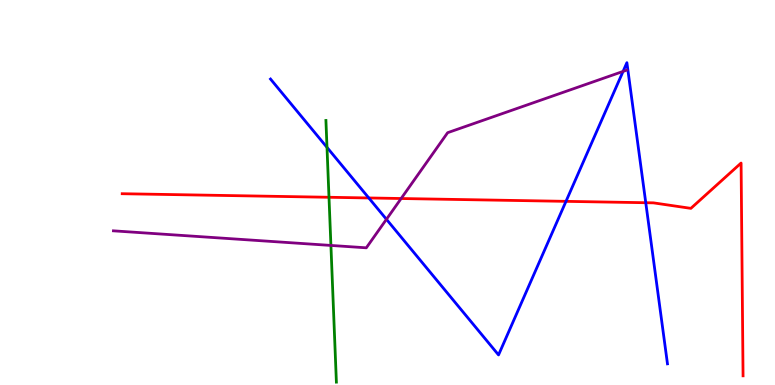[{'lines': ['blue', 'red'], 'intersections': [{'x': 4.76, 'y': 4.86}, {'x': 7.3, 'y': 4.77}, {'x': 8.33, 'y': 4.73}]}, {'lines': ['green', 'red'], 'intersections': [{'x': 4.25, 'y': 4.88}]}, {'lines': ['purple', 'red'], 'intersections': [{'x': 5.18, 'y': 4.84}]}, {'lines': ['blue', 'green'], 'intersections': [{'x': 4.22, 'y': 6.17}]}, {'lines': ['blue', 'purple'], 'intersections': [{'x': 4.99, 'y': 4.3}, {'x': 8.04, 'y': 8.14}]}, {'lines': ['green', 'purple'], 'intersections': [{'x': 4.27, 'y': 3.63}]}]